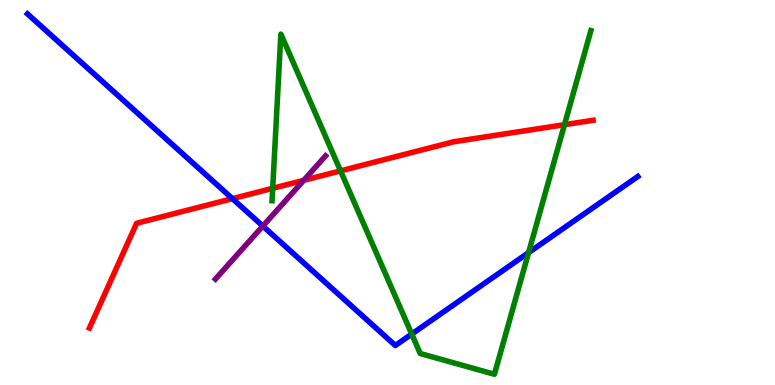[{'lines': ['blue', 'red'], 'intersections': [{'x': 3.0, 'y': 4.84}]}, {'lines': ['green', 'red'], 'intersections': [{'x': 3.52, 'y': 5.11}, {'x': 4.39, 'y': 5.56}, {'x': 7.28, 'y': 6.76}]}, {'lines': ['purple', 'red'], 'intersections': [{'x': 3.92, 'y': 5.32}]}, {'lines': ['blue', 'green'], 'intersections': [{'x': 5.31, 'y': 1.32}, {'x': 6.82, 'y': 3.44}]}, {'lines': ['blue', 'purple'], 'intersections': [{'x': 3.39, 'y': 4.13}]}, {'lines': ['green', 'purple'], 'intersections': []}]